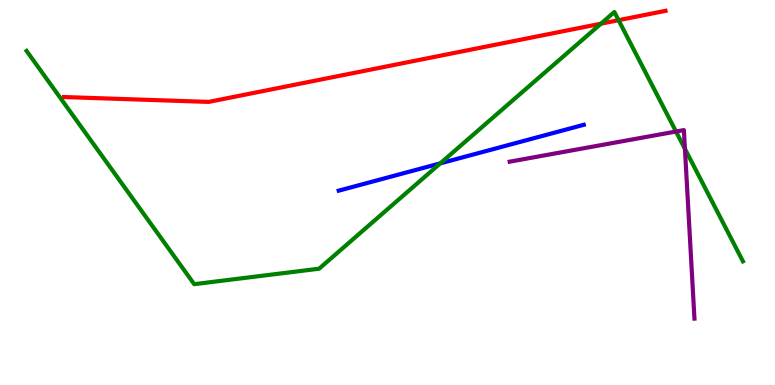[{'lines': ['blue', 'red'], 'intersections': []}, {'lines': ['green', 'red'], 'intersections': [{'x': 7.75, 'y': 9.38}, {'x': 7.98, 'y': 9.48}]}, {'lines': ['purple', 'red'], 'intersections': []}, {'lines': ['blue', 'green'], 'intersections': [{'x': 5.68, 'y': 5.76}]}, {'lines': ['blue', 'purple'], 'intersections': []}, {'lines': ['green', 'purple'], 'intersections': [{'x': 8.72, 'y': 6.58}, {'x': 8.84, 'y': 6.13}]}]